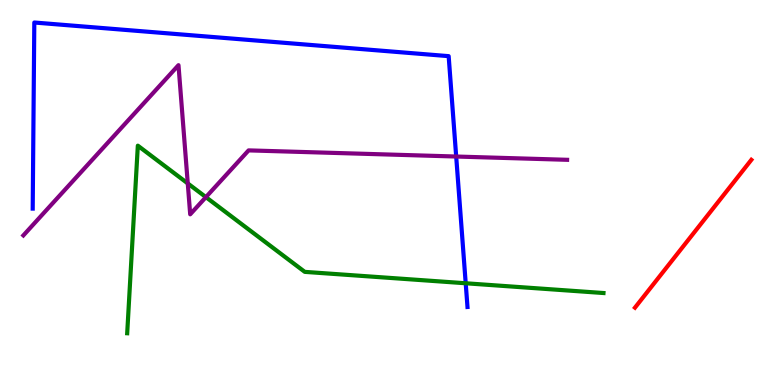[{'lines': ['blue', 'red'], 'intersections': []}, {'lines': ['green', 'red'], 'intersections': []}, {'lines': ['purple', 'red'], 'intersections': []}, {'lines': ['blue', 'green'], 'intersections': [{'x': 6.01, 'y': 2.64}]}, {'lines': ['blue', 'purple'], 'intersections': [{'x': 5.89, 'y': 5.93}]}, {'lines': ['green', 'purple'], 'intersections': [{'x': 2.42, 'y': 5.24}, {'x': 2.66, 'y': 4.88}]}]